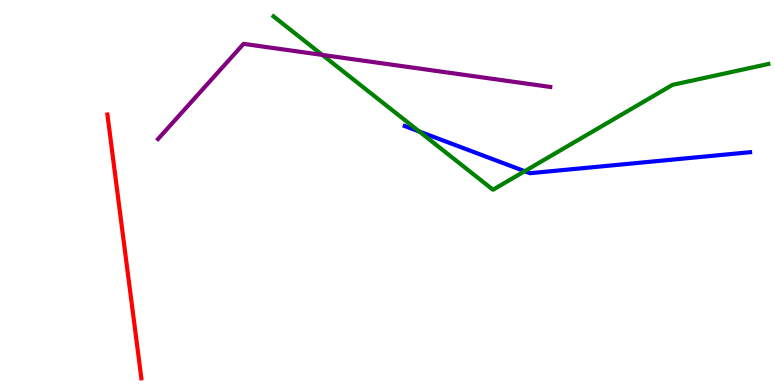[{'lines': ['blue', 'red'], 'intersections': []}, {'lines': ['green', 'red'], 'intersections': []}, {'lines': ['purple', 'red'], 'intersections': []}, {'lines': ['blue', 'green'], 'intersections': [{'x': 5.41, 'y': 6.58}, {'x': 6.77, 'y': 5.55}]}, {'lines': ['blue', 'purple'], 'intersections': []}, {'lines': ['green', 'purple'], 'intersections': [{'x': 4.16, 'y': 8.57}]}]